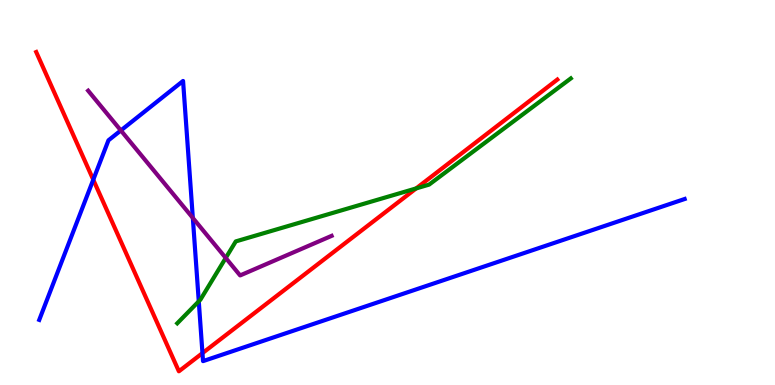[{'lines': ['blue', 'red'], 'intersections': [{'x': 1.2, 'y': 5.33}, {'x': 2.61, 'y': 0.828}]}, {'lines': ['green', 'red'], 'intersections': [{'x': 5.37, 'y': 5.11}]}, {'lines': ['purple', 'red'], 'intersections': []}, {'lines': ['blue', 'green'], 'intersections': [{'x': 2.56, 'y': 2.17}]}, {'lines': ['blue', 'purple'], 'intersections': [{'x': 1.56, 'y': 6.61}, {'x': 2.49, 'y': 4.34}]}, {'lines': ['green', 'purple'], 'intersections': [{'x': 2.91, 'y': 3.3}]}]